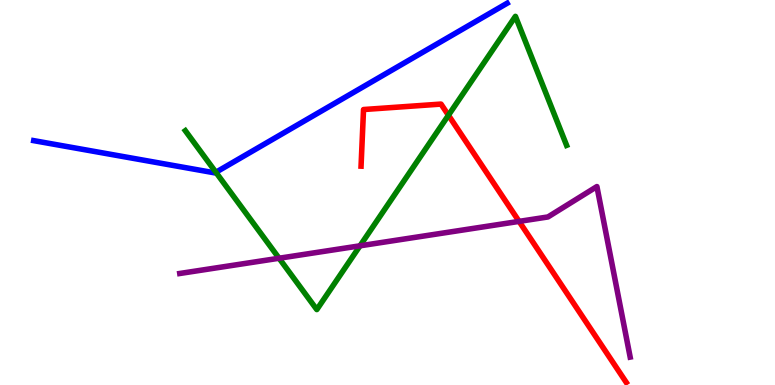[{'lines': ['blue', 'red'], 'intersections': []}, {'lines': ['green', 'red'], 'intersections': [{'x': 5.79, 'y': 7.01}]}, {'lines': ['purple', 'red'], 'intersections': [{'x': 6.7, 'y': 4.25}]}, {'lines': ['blue', 'green'], 'intersections': [{'x': 2.79, 'y': 5.53}]}, {'lines': ['blue', 'purple'], 'intersections': []}, {'lines': ['green', 'purple'], 'intersections': [{'x': 3.6, 'y': 3.29}, {'x': 4.65, 'y': 3.62}]}]